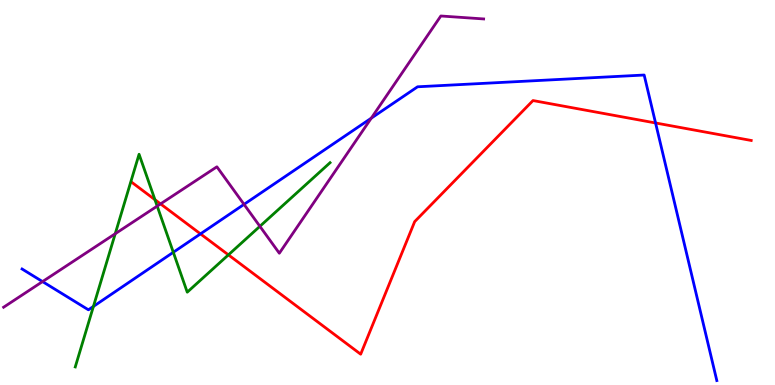[{'lines': ['blue', 'red'], 'intersections': [{'x': 2.59, 'y': 3.93}, {'x': 8.46, 'y': 6.81}]}, {'lines': ['green', 'red'], 'intersections': [{'x': 2.0, 'y': 4.81}, {'x': 2.95, 'y': 3.38}]}, {'lines': ['purple', 'red'], 'intersections': [{'x': 2.07, 'y': 4.7}]}, {'lines': ['blue', 'green'], 'intersections': [{'x': 1.21, 'y': 2.04}, {'x': 2.24, 'y': 3.45}]}, {'lines': ['blue', 'purple'], 'intersections': [{'x': 0.549, 'y': 2.69}, {'x': 3.15, 'y': 4.69}, {'x': 4.79, 'y': 6.93}]}, {'lines': ['green', 'purple'], 'intersections': [{'x': 1.49, 'y': 3.93}, {'x': 2.03, 'y': 4.65}, {'x': 3.35, 'y': 4.12}]}]